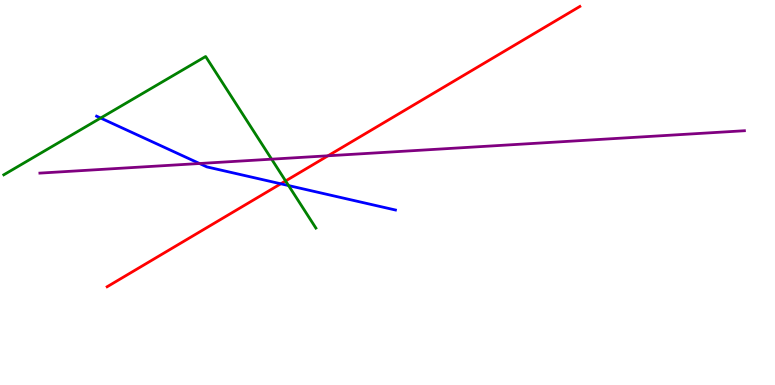[{'lines': ['blue', 'red'], 'intersections': [{'x': 3.62, 'y': 5.23}]}, {'lines': ['green', 'red'], 'intersections': [{'x': 3.69, 'y': 5.3}]}, {'lines': ['purple', 'red'], 'intersections': [{'x': 4.23, 'y': 5.95}]}, {'lines': ['blue', 'green'], 'intersections': [{'x': 1.3, 'y': 6.93}, {'x': 3.72, 'y': 5.18}]}, {'lines': ['blue', 'purple'], 'intersections': [{'x': 2.57, 'y': 5.75}]}, {'lines': ['green', 'purple'], 'intersections': [{'x': 3.5, 'y': 5.87}]}]